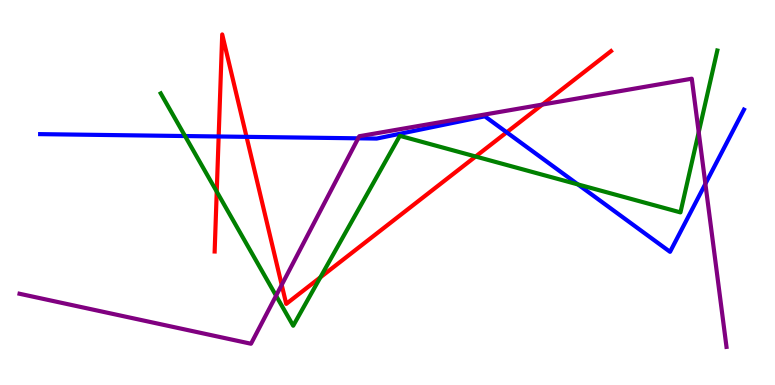[{'lines': ['blue', 'red'], 'intersections': [{'x': 2.82, 'y': 6.45}, {'x': 3.18, 'y': 6.45}, {'x': 6.54, 'y': 6.56}]}, {'lines': ['green', 'red'], 'intersections': [{'x': 2.8, 'y': 5.02}, {'x': 4.13, 'y': 2.8}, {'x': 6.14, 'y': 5.93}]}, {'lines': ['purple', 'red'], 'intersections': [{'x': 3.63, 'y': 2.6}, {'x': 7.0, 'y': 7.28}]}, {'lines': ['blue', 'green'], 'intersections': [{'x': 2.39, 'y': 6.47}, {'x': 7.46, 'y': 5.21}]}, {'lines': ['blue', 'purple'], 'intersections': [{'x': 4.62, 'y': 6.41}, {'x': 9.1, 'y': 5.22}]}, {'lines': ['green', 'purple'], 'intersections': [{'x': 3.56, 'y': 2.32}, {'x': 9.02, 'y': 6.57}]}]